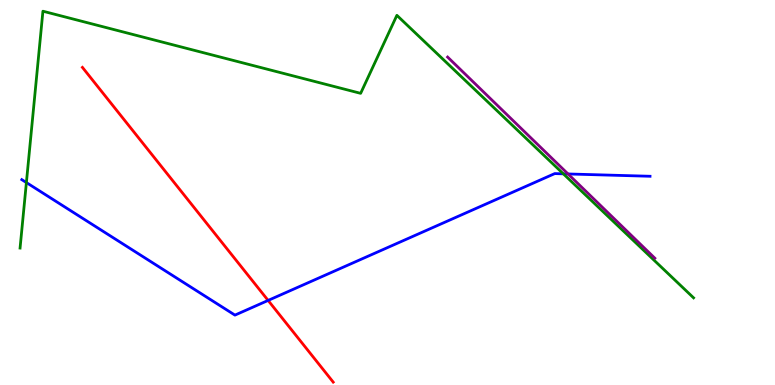[{'lines': ['blue', 'red'], 'intersections': [{'x': 3.46, 'y': 2.2}]}, {'lines': ['green', 'red'], 'intersections': []}, {'lines': ['purple', 'red'], 'intersections': []}, {'lines': ['blue', 'green'], 'intersections': [{'x': 0.341, 'y': 5.26}, {'x': 7.27, 'y': 5.48}]}, {'lines': ['blue', 'purple'], 'intersections': [{'x': 7.33, 'y': 5.48}]}, {'lines': ['green', 'purple'], 'intersections': []}]